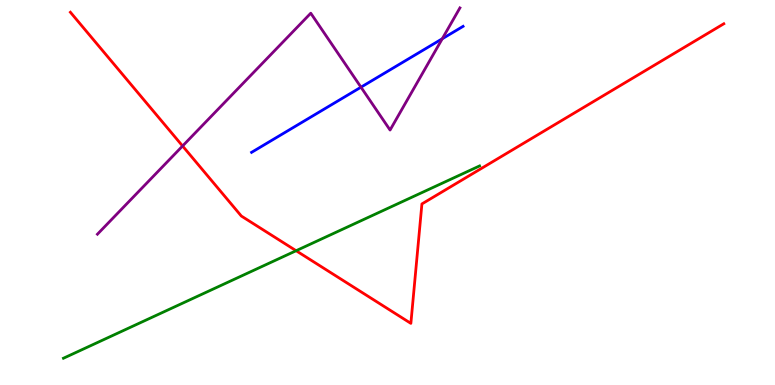[{'lines': ['blue', 'red'], 'intersections': []}, {'lines': ['green', 'red'], 'intersections': [{'x': 3.82, 'y': 3.49}]}, {'lines': ['purple', 'red'], 'intersections': [{'x': 2.36, 'y': 6.21}]}, {'lines': ['blue', 'green'], 'intersections': []}, {'lines': ['blue', 'purple'], 'intersections': [{'x': 4.66, 'y': 7.74}, {'x': 5.71, 'y': 8.99}]}, {'lines': ['green', 'purple'], 'intersections': []}]